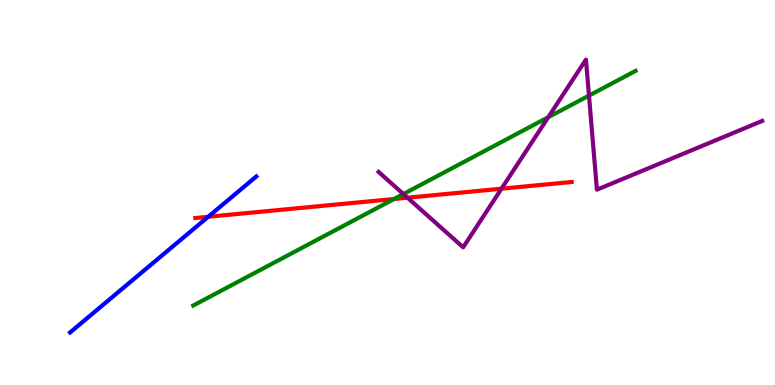[{'lines': ['blue', 'red'], 'intersections': [{'x': 2.69, 'y': 4.37}]}, {'lines': ['green', 'red'], 'intersections': [{'x': 5.08, 'y': 4.83}]}, {'lines': ['purple', 'red'], 'intersections': [{'x': 5.26, 'y': 4.86}, {'x': 6.47, 'y': 5.1}]}, {'lines': ['blue', 'green'], 'intersections': []}, {'lines': ['blue', 'purple'], 'intersections': []}, {'lines': ['green', 'purple'], 'intersections': [{'x': 5.21, 'y': 4.96}, {'x': 7.07, 'y': 6.96}, {'x': 7.6, 'y': 7.52}]}]